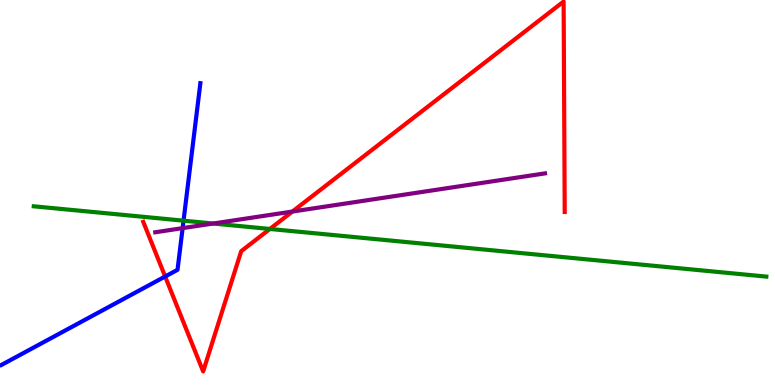[{'lines': ['blue', 'red'], 'intersections': [{'x': 2.13, 'y': 2.82}]}, {'lines': ['green', 'red'], 'intersections': [{'x': 3.48, 'y': 4.05}]}, {'lines': ['purple', 'red'], 'intersections': [{'x': 3.77, 'y': 4.51}]}, {'lines': ['blue', 'green'], 'intersections': [{'x': 2.37, 'y': 4.27}]}, {'lines': ['blue', 'purple'], 'intersections': [{'x': 2.36, 'y': 4.07}]}, {'lines': ['green', 'purple'], 'intersections': [{'x': 2.75, 'y': 4.19}]}]